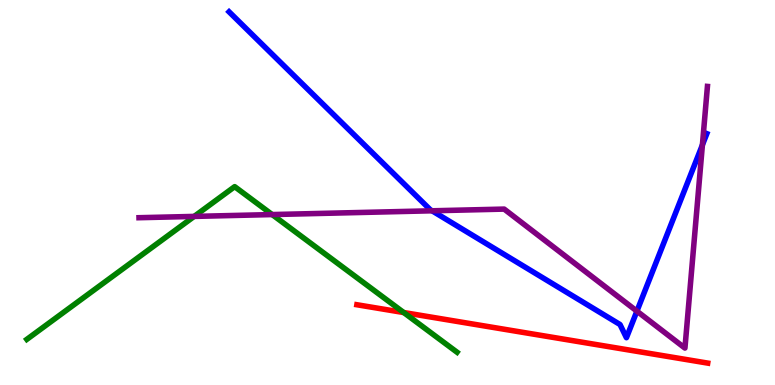[{'lines': ['blue', 'red'], 'intersections': []}, {'lines': ['green', 'red'], 'intersections': [{'x': 5.21, 'y': 1.88}]}, {'lines': ['purple', 'red'], 'intersections': []}, {'lines': ['blue', 'green'], 'intersections': []}, {'lines': ['blue', 'purple'], 'intersections': [{'x': 5.58, 'y': 4.52}, {'x': 8.22, 'y': 1.92}, {'x': 9.06, 'y': 6.24}]}, {'lines': ['green', 'purple'], 'intersections': [{'x': 2.51, 'y': 4.38}, {'x': 3.51, 'y': 4.43}]}]